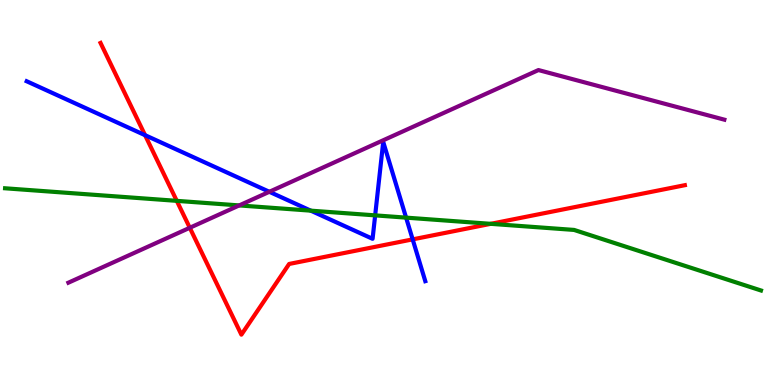[{'lines': ['blue', 'red'], 'intersections': [{'x': 1.87, 'y': 6.49}, {'x': 5.32, 'y': 3.78}]}, {'lines': ['green', 'red'], 'intersections': [{'x': 2.28, 'y': 4.78}, {'x': 6.33, 'y': 4.19}]}, {'lines': ['purple', 'red'], 'intersections': [{'x': 2.45, 'y': 4.08}]}, {'lines': ['blue', 'green'], 'intersections': [{'x': 4.01, 'y': 4.53}, {'x': 4.84, 'y': 4.41}, {'x': 5.24, 'y': 4.35}]}, {'lines': ['blue', 'purple'], 'intersections': [{'x': 3.48, 'y': 5.02}]}, {'lines': ['green', 'purple'], 'intersections': [{'x': 3.09, 'y': 4.66}]}]